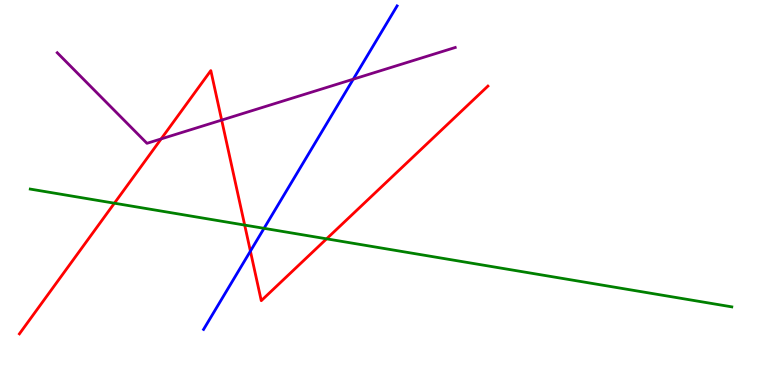[{'lines': ['blue', 'red'], 'intersections': [{'x': 3.23, 'y': 3.48}]}, {'lines': ['green', 'red'], 'intersections': [{'x': 1.48, 'y': 4.72}, {'x': 3.16, 'y': 4.15}, {'x': 4.21, 'y': 3.8}]}, {'lines': ['purple', 'red'], 'intersections': [{'x': 2.08, 'y': 6.39}, {'x': 2.86, 'y': 6.88}]}, {'lines': ['blue', 'green'], 'intersections': [{'x': 3.41, 'y': 4.07}]}, {'lines': ['blue', 'purple'], 'intersections': [{'x': 4.56, 'y': 7.94}]}, {'lines': ['green', 'purple'], 'intersections': []}]